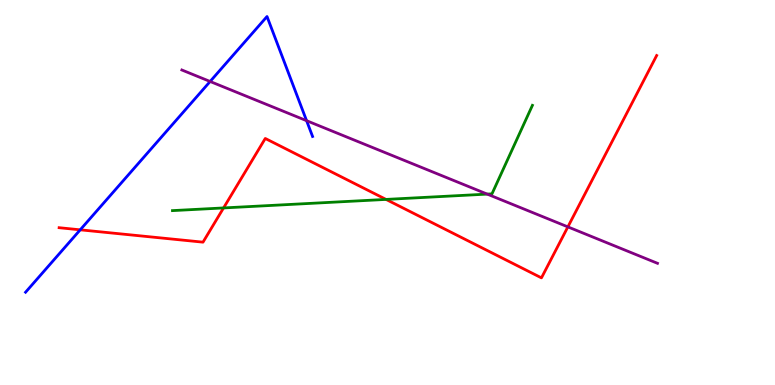[{'lines': ['blue', 'red'], 'intersections': [{'x': 1.04, 'y': 4.03}]}, {'lines': ['green', 'red'], 'intersections': [{'x': 2.88, 'y': 4.6}, {'x': 4.98, 'y': 4.82}]}, {'lines': ['purple', 'red'], 'intersections': [{'x': 7.33, 'y': 4.11}]}, {'lines': ['blue', 'green'], 'intersections': []}, {'lines': ['blue', 'purple'], 'intersections': [{'x': 2.71, 'y': 7.88}, {'x': 3.96, 'y': 6.87}]}, {'lines': ['green', 'purple'], 'intersections': [{'x': 6.29, 'y': 4.96}]}]